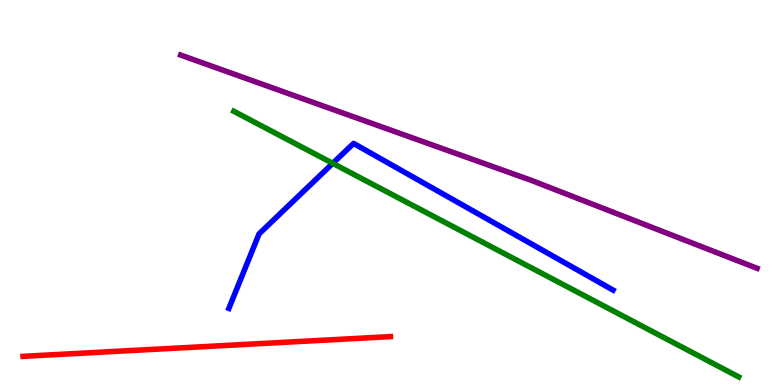[{'lines': ['blue', 'red'], 'intersections': []}, {'lines': ['green', 'red'], 'intersections': []}, {'lines': ['purple', 'red'], 'intersections': []}, {'lines': ['blue', 'green'], 'intersections': [{'x': 4.29, 'y': 5.76}]}, {'lines': ['blue', 'purple'], 'intersections': []}, {'lines': ['green', 'purple'], 'intersections': []}]